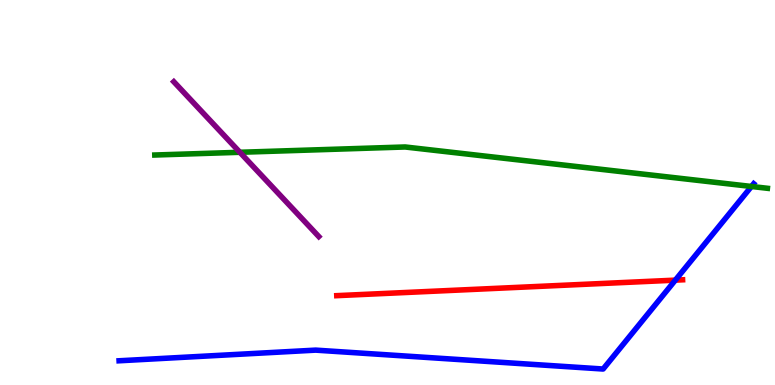[{'lines': ['blue', 'red'], 'intersections': [{'x': 8.71, 'y': 2.72}]}, {'lines': ['green', 'red'], 'intersections': []}, {'lines': ['purple', 'red'], 'intersections': []}, {'lines': ['blue', 'green'], 'intersections': [{'x': 9.7, 'y': 5.16}]}, {'lines': ['blue', 'purple'], 'intersections': []}, {'lines': ['green', 'purple'], 'intersections': [{'x': 3.1, 'y': 6.04}]}]